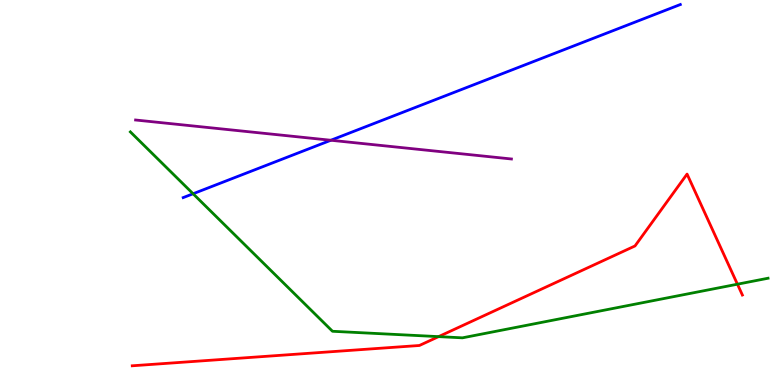[{'lines': ['blue', 'red'], 'intersections': []}, {'lines': ['green', 'red'], 'intersections': [{'x': 5.66, 'y': 1.26}, {'x': 9.52, 'y': 2.62}]}, {'lines': ['purple', 'red'], 'intersections': []}, {'lines': ['blue', 'green'], 'intersections': [{'x': 2.49, 'y': 4.97}]}, {'lines': ['blue', 'purple'], 'intersections': [{'x': 4.27, 'y': 6.36}]}, {'lines': ['green', 'purple'], 'intersections': []}]